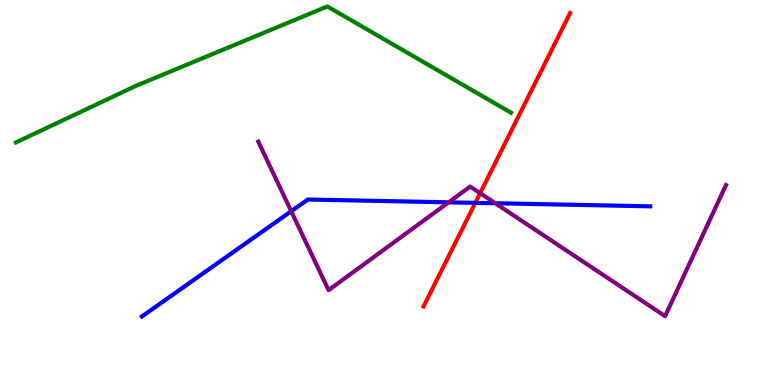[{'lines': ['blue', 'red'], 'intersections': [{'x': 6.13, 'y': 4.73}]}, {'lines': ['green', 'red'], 'intersections': []}, {'lines': ['purple', 'red'], 'intersections': [{'x': 6.2, 'y': 4.98}]}, {'lines': ['blue', 'green'], 'intersections': []}, {'lines': ['blue', 'purple'], 'intersections': [{'x': 3.76, 'y': 4.51}, {'x': 5.79, 'y': 4.74}, {'x': 6.39, 'y': 4.72}]}, {'lines': ['green', 'purple'], 'intersections': []}]